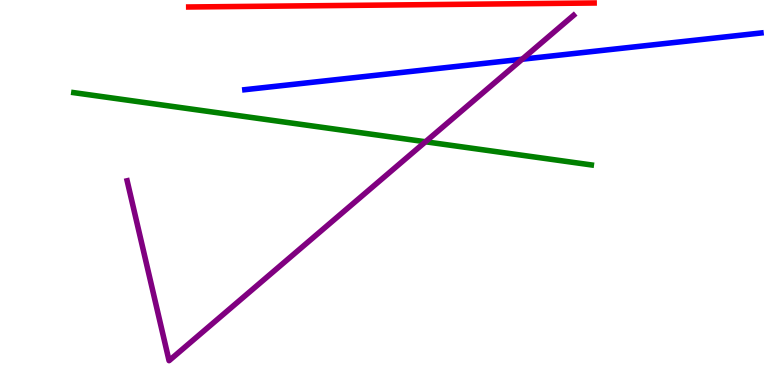[{'lines': ['blue', 'red'], 'intersections': []}, {'lines': ['green', 'red'], 'intersections': []}, {'lines': ['purple', 'red'], 'intersections': []}, {'lines': ['blue', 'green'], 'intersections': []}, {'lines': ['blue', 'purple'], 'intersections': [{'x': 6.74, 'y': 8.46}]}, {'lines': ['green', 'purple'], 'intersections': [{'x': 5.49, 'y': 6.32}]}]